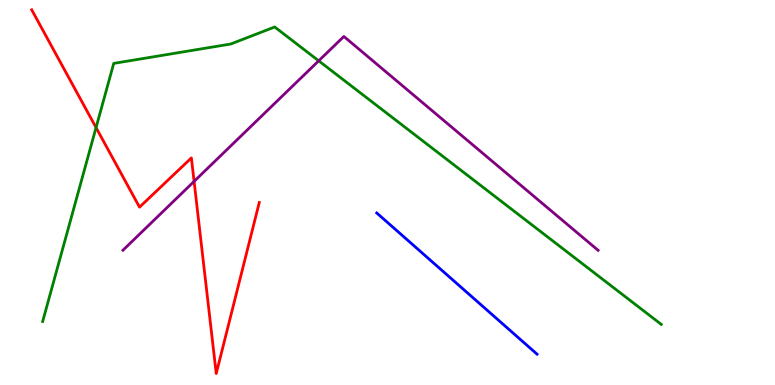[{'lines': ['blue', 'red'], 'intersections': []}, {'lines': ['green', 'red'], 'intersections': [{'x': 1.24, 'y': 6.69}]}, {'lines': ['purple', 'red'], 'intersections': [{'x': 2.5, 'y': 5.29}]}, {'lines': ['blue', 'green'], 'intersections': []}, {'lines': ['blue', 'purple'], 'intersections': []}, {'lines': ['green', 'purple'], 'intersections': [{'x': 4.11, 'y': 8.42}]}]